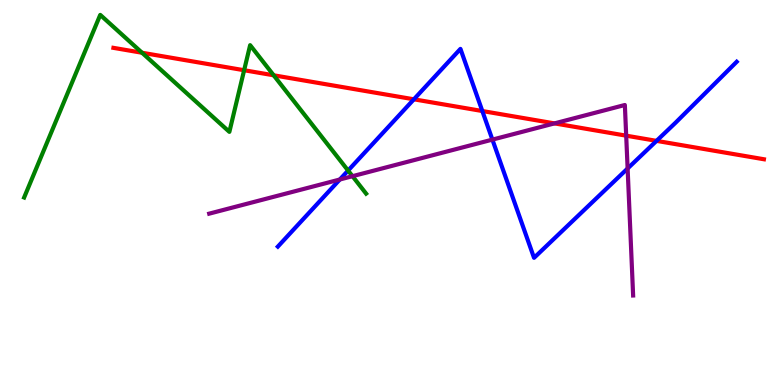[{'lines': ['blue', 'red'], 'intersections': [{'x': 5.34, 'y': 7.42}, {'x': 6.22, 'y': 7.12}, {'x': 8.47, 'y': 6.34}]}, {'lines': ['green', 'red'], 'intersections': [{'x': 1.83, 'y': 8.63}, {'x': 3.15, 'y': 8.18}, {'x': 3.53, 'y': 8.04}]}, {'lines': ['purple', 'red'], 'intersections': [{'x': 7.15, 'y': 6.8}, {'x': 8.08, 'y': 6.48}]}, {'lines': ['blue', 'green'], 'intersections': [{'x': 4.49, 'y': 5.57}]}, {'lines': ['blue', 'purple'], 'intersections': [{'x': 4.38, 'y': 5.34}, {'x': 6.35, 'y': 6.37}, {'x': 8.1, 'y': 5.62}]}, {'lines': ['green', 'purple'], 'intersections': [{'x': 4.55, 'y': 5.42}]}]